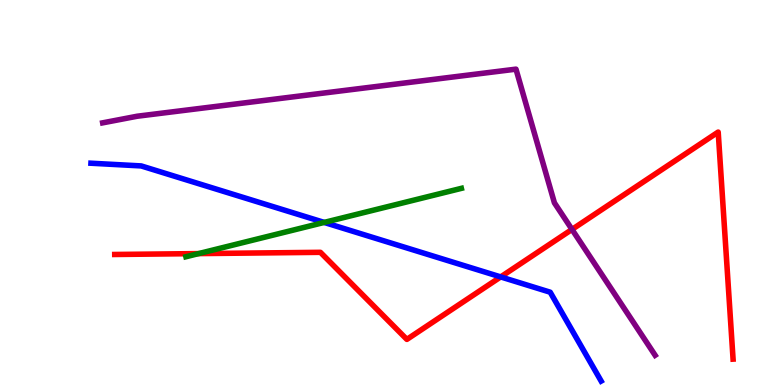[{'lines': ['blue', 'red'], 'intersections': [{'x': 6.46, 'y': 2.81}]}, {'lines': ['green', 'red'], 'intersections': [{'x': 2.56, 'y': 3.41}]}, {'lines': ['purple', 'red'], 'intersections': [{'x': 7.38, 'y': 4.04}]}, {'lines': ['blue', 'green'], 'intersections': [{'x': 4.18, 'y': 4.22}]}, {'lines': ['blue', 'purple'], 'intersections': []}, {'lines': ['green', 'purple'], 'intersections': []}]